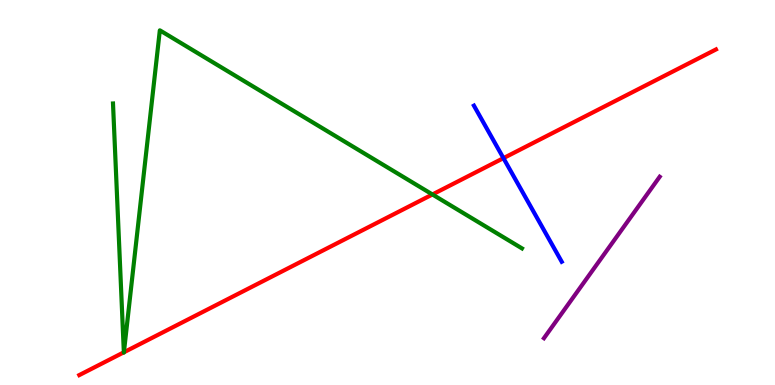[{'lines': ['blue', 'red'], 'intersections': [{'x': 6.5, 'y': 5.89}]}, {'lines': ['green', 'red'], 'intersections': [{'x': 1.6, 'y': 0.849}, {'x': 1.6, 'y': 0.85}, {'x': 5.58, 'y': 4.95}]}, {'lines': ['purple', 'red'], 'intersections': []}, {'lines': ['blue', 'green'], 'intersections': []}, {'lines': ['blue', 'purple'], 'intersections': []}, {'lines': ['green', 'purple'], 'intersections': []}]